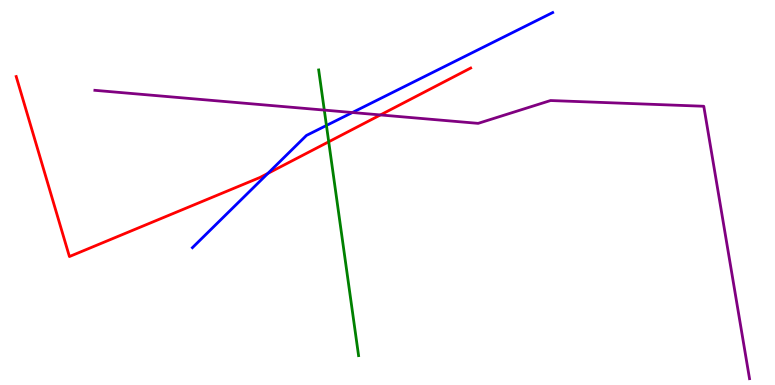[{'lines': ['blue', 'red'], 'intersections': [{'x': 3.46, 'y': 5.5}]}, {'lines': ['green', 'red'], 'intersections': [{'x': 4.24, 'y': 6.32}]}, {'lines': ['purple', 'red'], 'intersections': [{'x': 4.91, 'y': 7.01}]}, {'lines': ['blue', 'green'], 'intersections': [{'x': 4.21, 'y': 6.74}]}, {'lines': ['blue', 'purple'], 'intersections': [{'x': 4.55, 'y': 7.08}]}, {'lines': ['green', 'purple'], 'intersections': [{'x': 4.18, 'y': 7.14}]}]